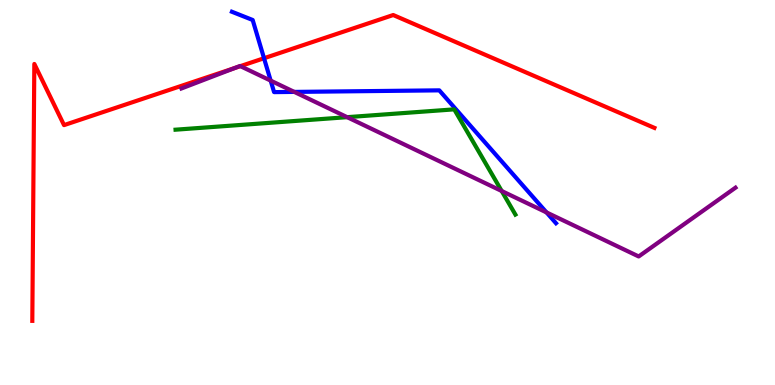[{'lines': ['blue', 'red'], 'intersections': [{'x': 3.41, 'y': 8.49}]}, {'lines': ['green', 'red'], 'intersections': []}, {'lines': ['purple', 'red'], 'intersections': [{'x': 3.03, 'y': 8.23}, {'x': 3.1, 'y': 8.28}]}, {'lines': ['blue', 'green'], 'intersections': []}, {'lines': ['blue', 'purple'], 'intersections': [{'x': 3.49, 'y': 7.91}, {'x': 3.8, 'y': 7.61}, {'x': 7.05, 'y': 4.48}]}, {'lines': ['green', 'purple'], 'intersections': [{'x': 4.48, 'y': 6.96}, {'x': 6.47, 'y': 5.04}]}]